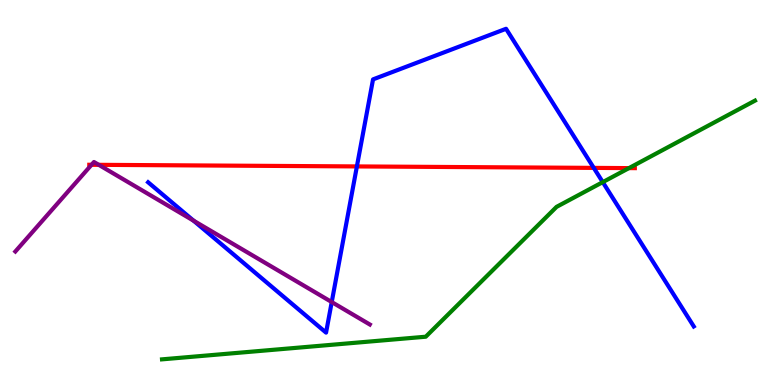[{'lines': ['blue', 'red'], 'intersections': [{'x': 4.61, 'y': 5.68}, {'x': 7.66, 'y': 5.64}]}, {'lines': ['green', 'red'], 'intersections': [{'x': 8.12, 'y': 5.63}]}, {'lines': ['purple', 'red'], 'intersections': [{'x': 1.18, 'y': 5.72}, {'x': 1.27, 'y': 5.72}]}, {'lines': ['blue', 'green'], 'intersections': [{'x': 7.78, 'y': 5.27}]}, {'lines': ['blue', 'purple'], 'intersections': [{'x': 2.5, 'y': 4.27}, {'x': 4.28, 'y': 2.15}]}, {'lines': ['green', 'purple'], 'intersections': []}]